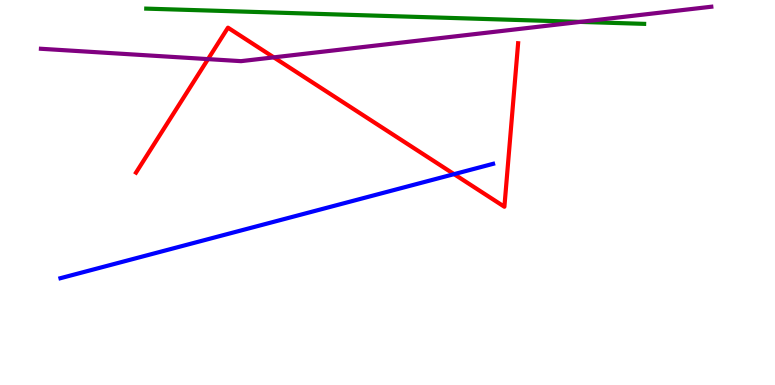[{'lines': ['blue', 'red'], 'intersections': [{'x': 5.86, 'y': 5.48}]}, {'lines': ['green', 'red'], 'intersections': []}, {'lines': ['purple', 'red'], 'intersections': [{'x': 2.68, 'y': 8.46}, {'x': 3.53, 'y': 8.51}]}, {'lines': ['blue', 'green'], 'intersections': []}, {'lines': ['blue', 'purple'], 'intersections': []}, {'lines': ['green', 'purple'], 'intersections': [{'x': 7.49, 'y': 9.43}]}]